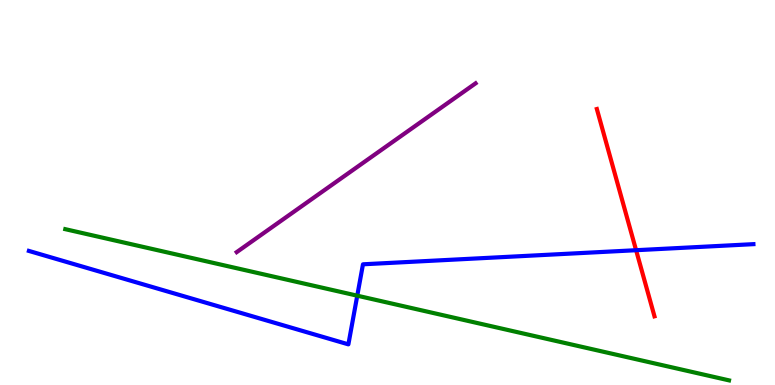[{'lines': ['blue', 'red'], 'intersections': [{'x': 8.21, 'y': 3.5}]}, {'lines': ['green', 'red'], 'intersections': []}, {'lines': ['purple', 'red'], 'intersections': []}, {'lines': ['blue', 'green'], 'intersections': [{'x': 4.61, 'y': 2.32}]}, {'lines': ['blue', 'purple'], 'intersections': []}, {'lines': ['green', 'purple'], 'intersections': []}]